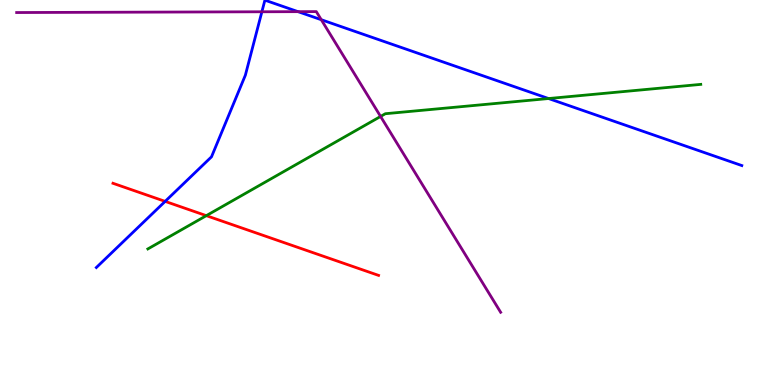[{'lines': ['blue', 'red'], 'intersections': [{'x': 2.13, 'y': 4.77}]}, {'lines': ['green', 'red'], 'intersections': [{'x': 2.66, 'y': 4.4}]}, {'lines': ['purple', 'red'], 'intersections': []}, {'lines': ['blue', 'green'], 'intersections': [{'x': 7.08, 'y': 7.44}]}, {'lines': ['blue', 'purple'], 'intersections': [{'x': 3.38, 'y': 9.69}, {'x': 3.85, 'y': 9.7}, {'x': 4.15, 'y': 9.49}]}, {'lines': ['green', 'purple'], 'intersections': [{'x': 4.91, 'y': 6.98}]}]